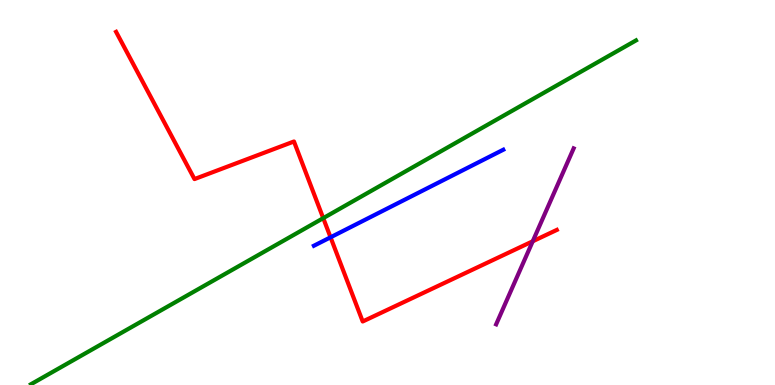[{'lines': ['blue', 'red'], 'intersections': [{'x': 4.27, 'y': 3.84}]}, {'lines': ['green', 'red'], 'intersections': [{'x': 4.17, 'y': 4.33}]}, {'lines': ['purple', 'red'], 'intersections': [{'x': 6.87, 'y': 3.73}]}, {'lines': ['blue', 'green'], 'intersections': []}, {'lines': ['blue', 'purple'], 'intersections': []}, {'lines': ['green', 'purple'], 'intersections': []}]